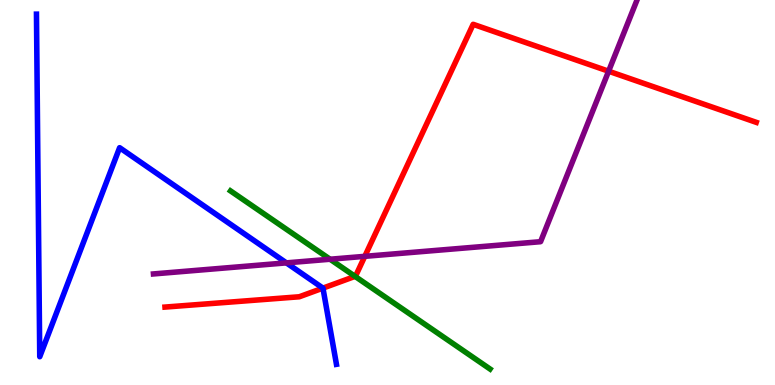[{'lines': ['blue', 'red'], 'intersections': [{'x': 4.17, 'y': 2.52}]}, {'lines': ['green', 'red'], 'intersections': [{'x': 4.58, 'y': 2.82}]}, {'lines': ['purple', 'red'], 'intersections': [{'x': 4.71, 'y': 3.34}, {'x': 7.85, 'y': 8.15}]}, {'lines': ['blue', 'green'], 'intersections': []}, {'lines': ['blue', 'purple'], 'intersections': [{'x': 3.7, 'y': 3.17}]}, {'lines': ['green', 'purple'], 'intersections': [{'x': 4.26, 'y': 3.27}]}]